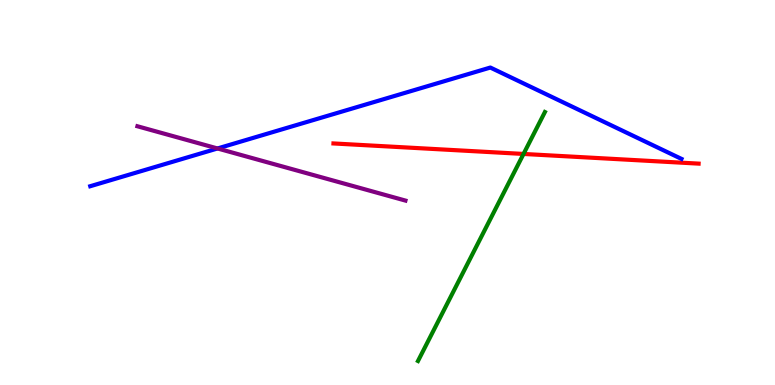[{'lines': ['blue', 'red'], 'intersections': []}, {'lines': ['green', 'red'], 'intersections': [{'x': 6.76, 'y': 6.0}]}, {'lines': ['purple', 'red'], 'intersections': []}, {'lines': ['blue', 'green'], 'intersections': []}, {'lines': ['blue', 'purple'], 'intersections': [{'x': 2.81, 'y': 6.14}]}, {'lines': ['green', 'purple'], 'intersections': []}]